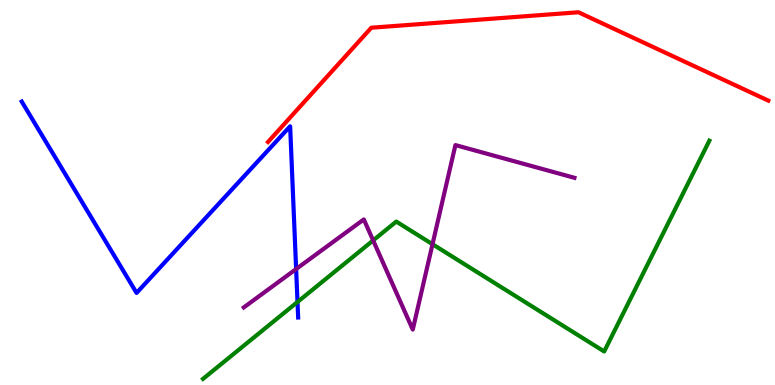[{'lines': ['blue', 'red'], 'intersections': []}, {'lines': ['green', 'red'], 'intersections': []}, {'lines': ['purple', 'red'], 'intersections': []}, {'lines': ['blue', 'green'], 'intersections': [{'x': 3.84, 'y': 2.16}]}, {'lines': ['blue', 'purple'], 'intersections': [{'x': 3.82, 'y': 3.01}]}, {'lines': ['green', 'purple'], 'intersections': [{'x': 4.81, 'y': 3.76}, {'x': 5.58, 'y': 3.66}]}]